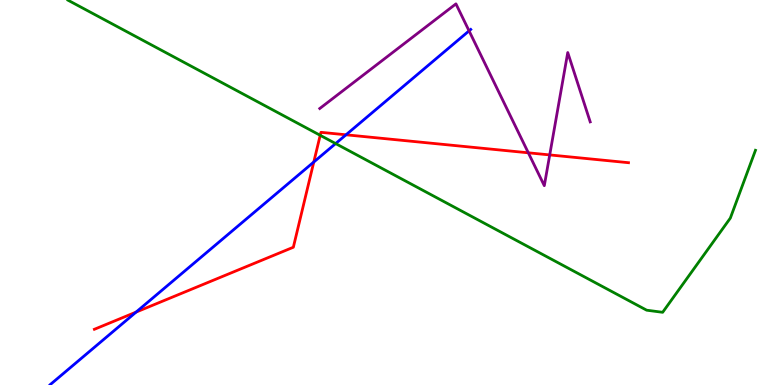[{'lines': ['blue', 'red'], 'intersections': [{'x': 1.76, 'y': 1.89}, {'x': 4.05, 'y': 5.79}, {'x': 4.46, 'y': 6.5}]}, {'lines': ['green', 'red'], 'intersections': [{'x': 4.13, 'y': 6.49}]}, {'lines': ['purple', 'red'], 'intersections': [{'x': 6.82, 'y': 6.03}, {'x': 7.09, 'y': 5.98}]}, {'lines': ['blue', 'green'], 'intersections': [{'x': 4.33, 'y': 6.27}]}, {'lines': ['blue', 'purple'], 'intersections': [{'x': 6.05, 'y': 9.2}]}, {'lines': ['green', 'purple'], 'intersections': []}]